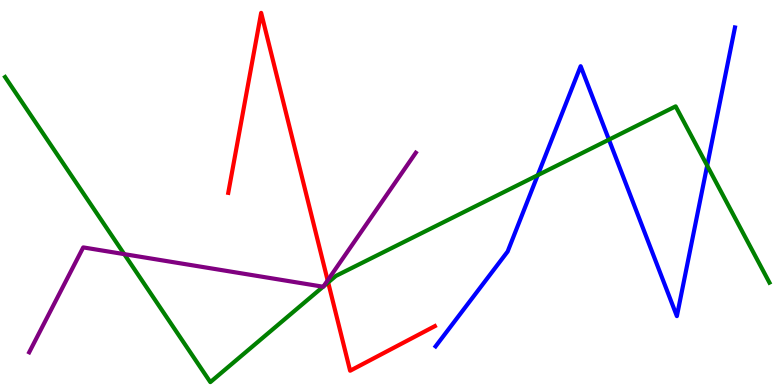[{'lines': ['blue', 'red'], 'intersections': []}, {'lines': ['green', 'red'], 'intersections': [{'x': 4.23, 'y': 2.66}]}, {'lines': ['purple', 'red'], 'intersections': [{'x': 4.23, 'y': 2.72}]}, {'lines': ['blue', 'green'], 'intersections': [{'x': 6.94, 'y': 5.45}, {'x': 7.86, 'y': 6.37}, {'x': 9.12, 'y': 5.7}]}, {'lines': ['blue', 'purple'], 'intersections': []}, {'lines': ['green', 'purple'], 'intersections': [{'x': 1.6, 'y': 3.4}, {'x': 4.17, 'y': 2.55}, {'x': 4.17, 'y': 2.56}]}]